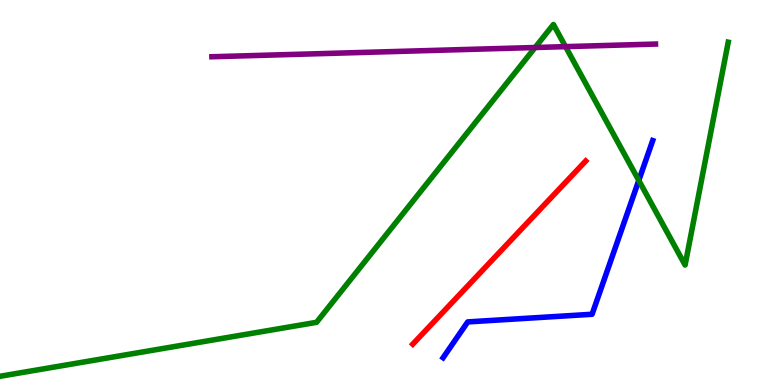[{'lines': ['blue', 'red'], 'intersections': []}, {'lines': ['green', 'red'], 'intersections': []}, {'lines': ['purple', 'red'], 'intersections': []}, {'lines': ['blue', 'green'], 'intersections': [{'x': 8.24, 'y': 5.31}]}, {'lines': ['blue', 'purple'], 'intersections': []}, {'lines': ['green', 'purple'], 'intersections': [{'x': 6.9, 'y': 8.77}, {'x': 7.3, 'y': 8.79}]}]